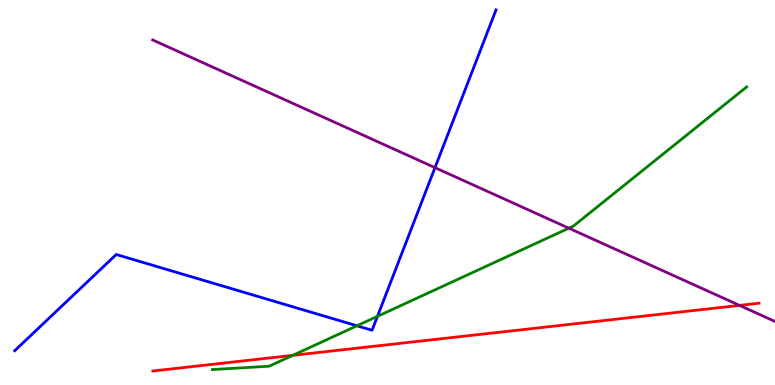[{'lines': ['blue', 'red'], 'intersections': []}, {'lines': ['green', 'red'], 'intersections': [{'x': 3.78, 'y': 0.77}]}, {'lines': ['purple', 'red'], 'intersections': [{'x': 9.54, 'y': 2.07}]}, {'lines': ['blue', 'green'], 'intersections': [{'x': 4.61, 'y': 1.54}, {'x': 4.87, 'y': 1.78}]}, {'lines': ['blue', 'purple'], 'intersections': [{'x': 5.61, 'y': 5.65}]}, {'lines': ['green', 'purple'], 'intersections': [{'x': 7.34, 'y': 4.07}]}]